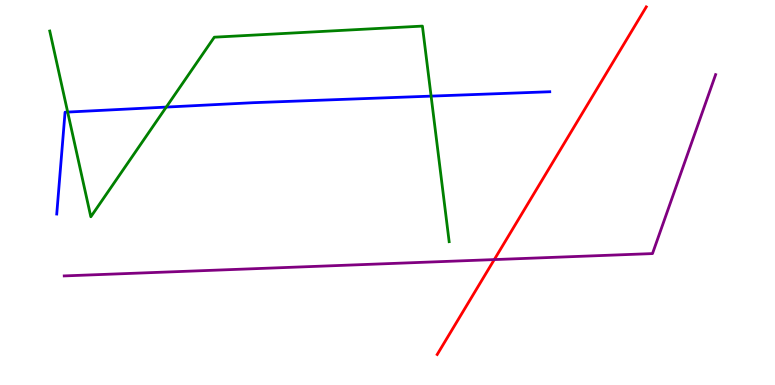[{'lines': ['blue', 'red'], 'intersections': []}, {'lines': ['green', 'red'], 'intersections': []}, {'lines': ['purple', 'red'], 'intersections': [{'x': 6.38, 'y': 3.26}]}, {'lines': ['blue', 'green'], 'intersections': [{'x': 0.873, 'y': 7.09}, {'x': 2.15, 'y': 7.22}, {'x': 5.56, 'y': 7.5}]}, {'lines': ['blue', 'purple'], 'intersections': []}, {'lines': ['green', 'purple'], 'intersections': []}]